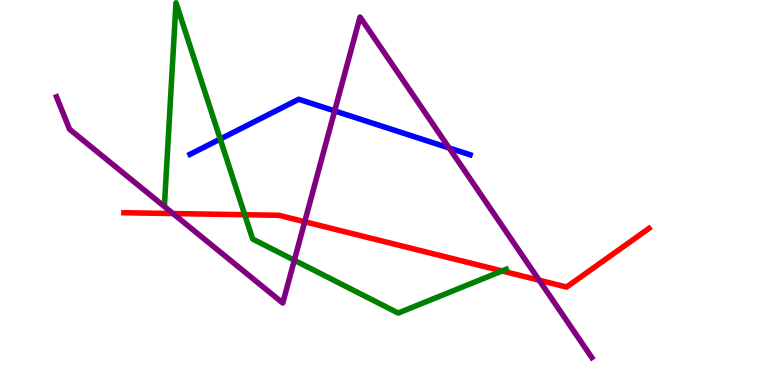[{'lines': ['blue', 'red'], 'intersections': []}, {'lines': ['green', 'red'], 'intersections': [{'x': 3.16, 'y': 4.42}, {'x': 6.48, 'y': 2.96}]}, {'lines': ['purple', 'red'], 'intersections': [{'x': 2.23, 'y': 4.45}, {'x': 3.93, 'y': 4.24}, {'x': 6.96, 'y': 2.72}]}, {'lines': ['blue', 'green'], 'intersections': [{'x': 2.84, 'y': 6.39}]}, {'lines': ['blue', 'purple'], 'intersections': [{'x': 4.32, 'y': 7.12}, {'x': 5.8, 'y': 6.16}]}, {'lines': ['green', 'purple'], 'intersections': [{'x': 3.8, 'y': 3.24}]}]